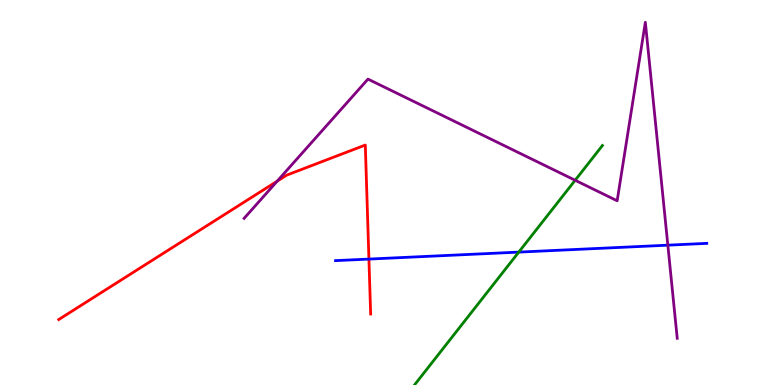[{'lines': ['blue', 'red'], 'intersections': [{'x': 4.76, 'y': 3.27}]}, {'lines': ['green', 'red'], 'intersections': []}, {'lines': ['purple', 'red'], 'intersections': [{'x': 3.58, 'y': 5.29}]}, {'lines': ['blue', 'green'], 'intersections': [{'x': 6.69, 'y': 3.45}]}, {'lines': ['blue', 'purple'], 'intersections': [{'x': 8.62, 'y': 3.63}]}, {'lines': ['green', 'purple'], 'intersections': [{'x': 7.42, 'y': 5.32}]}]